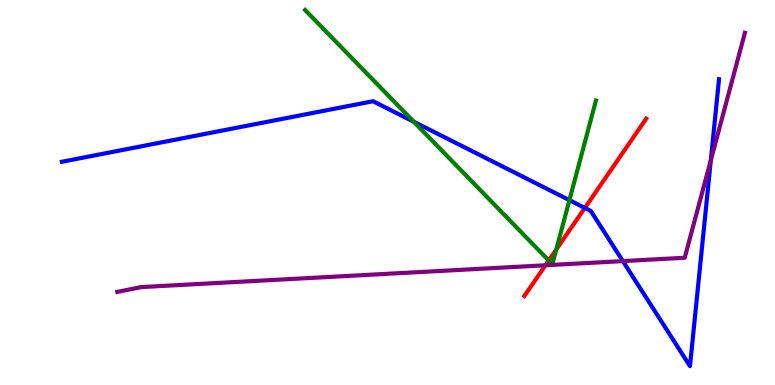[{'lines': ['blue', 'red'], 'intersections': [{'x': 7.55, 'y': 4.6}]}, {'lines': ['green', 'red'], 'intersections': [{'x': 7.08, 'y': 3.23}, {'x': 7.18, 'y': 3.52}]}, {'lines': ['purple', 'red'], 'intersections': [{'x': 7.04, 'y': 3.11}]}, {'lines': ['blue', 'green'], 'intersections': [{'x': 5.34, 'y': 6.84}, {'x': 7.35, 'y': 4.8}]}, {'lines': ['blue', 'purple'], 'intersections': [{'x': 8.04, 'y': 3.22}, {'x': 9.17, 'y': 5.84}]}, {'lines': ['green', 'purple'], 'intersections': []}]